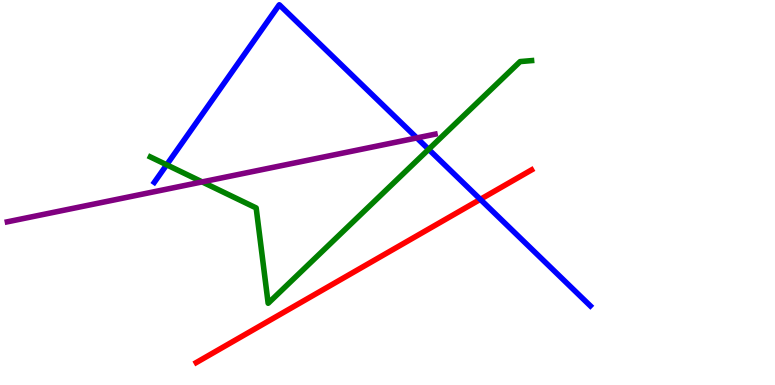[{'lines': ['blue', 'red'], 'intersections': [{'x': 6.2, 'y': 4.82}]}, {'lines': ['green', 'red'], 'intersections': []}, {'lines': ['purple', 'red'], 'intersections': []}, {'lines': ['blue', 'green'], 'intersections': [{'x': 2.15, 'y': 5.72}, {'x': 5.53, 'y': 6.12}]}, {'lines': ['blue', 'purple'], 'intersections': [{'x': 5.38, 'y': 6.42}]}, {'lines': ['green', 'purple'], 'intersections': [{'x': 2.61, 'y': 5.28}]}]